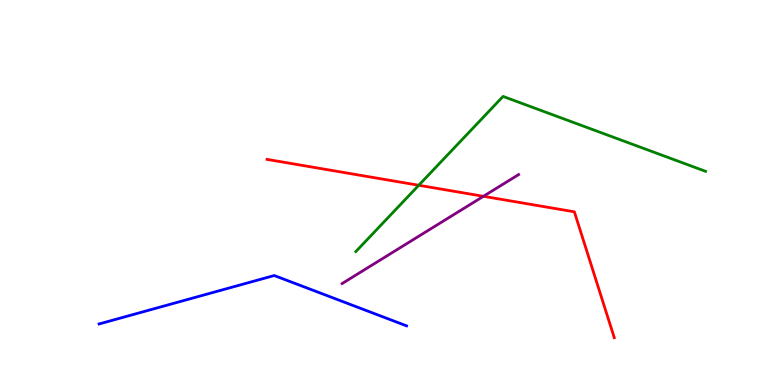[{'lines': ['blue', 'red'], 'intersections': []}, {'lines': ['green', 'red'], 'intersections': [{'x': 5.4, 'y': 5.19}]}, {'lines': ['purple', 'red'], 'intersections': [{'x': 6.24, 'y': 4.9}]}, {'lines': ['blue', 'green'], 'intersections': []}, {'lines': ['blue', 'purple'], 'intersections': []}, {'lines': ['green', 'purple'], 'intersections': []}]